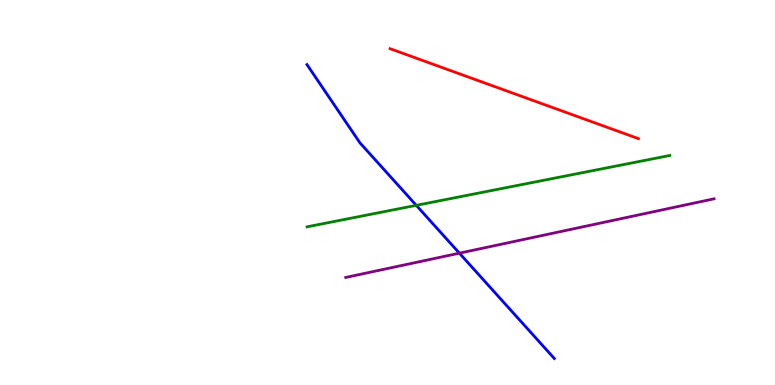[{'lines': ['blue', 'red'], 'intersections': []}, {'lines': ['green', 'red'], 'intersections': []}, {'lines': ['purple', 'red'], 'intersections': []}, {'lines': ['blue', 'green'], 'intersections': [{'x': 5.37, 'y': 4.67}]}, {'lines': ['blue', 'purple'], 'intersections': [{'x': 5.93, 'y': 3.42}]}, {'lines': ['green', 'purple'], 'intersections': []}]